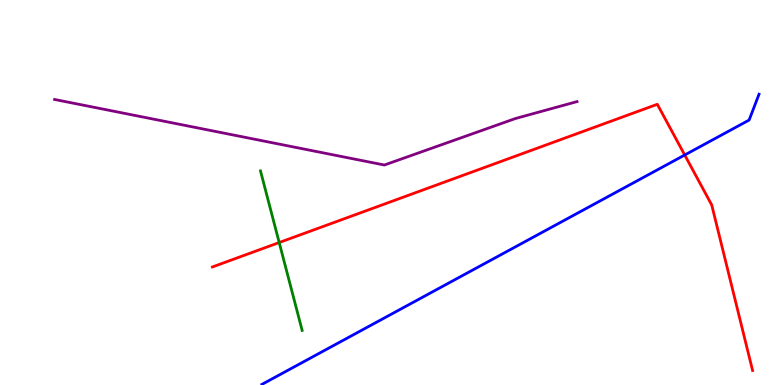[{'lines': ['blue', 'red'], 'intersections': [{'x': 8.84, 'y': 5.97}]}, {'lines': ['green', 'red'], 'intersections': [{'x': 3.6, 'y': 3.7}]}, {'lines': ['purple', 'red'], 'intersections': []}, {'lines': ['blue', 'green'], 'intersections': []}, {'lines': ['blue', 'purple'], 'intersections': []}, {'lines': ['green', 'purple'], 'intersections': []}]